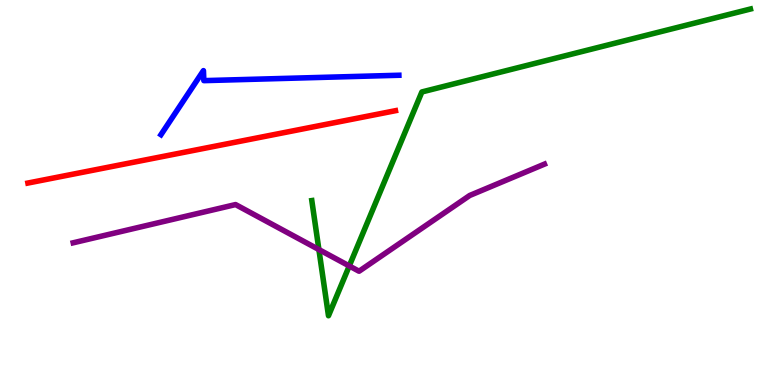[{'lines': ['blue', 'red'], 'intersections': []}, {'lines': ['green', 'red'], 'intersections': []}, {'lines': ['purple', 'red'], 'intersections': []}, {'lines': ['blue', 'green'], 'intersections': []}, {'lines': ['blue', 'purple'], 'intersections': []}, {'lines': ['green', 'purple'], 'intersections': [{'x': 4.11, 'y': 3.52}, {'x': 4.51, 'y': 3.09}]}]